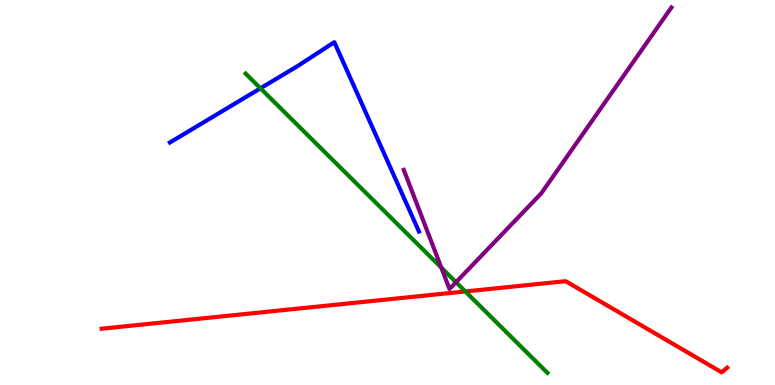[{'lines': ['blue', 'red'], 'intersections': []}, {'lines': ['green', 'red'], 'intersections': [{'x': 6.0, 'y': 2.43}]}, {'lines': ['purple', 'red'], 'intersections': []}, {'lines': ['blue', 'green'], 'intersections': [{'x': 3.36, 'y': 7.71}]}, {'lines': ['blue', 'purple'], 'intersections': []}, {'lines': ['green', 'purple'], 'intersections': [{'x': 5.69, 'y': 3.05}, {'x': 5.88, 'y': 2.67}]}]